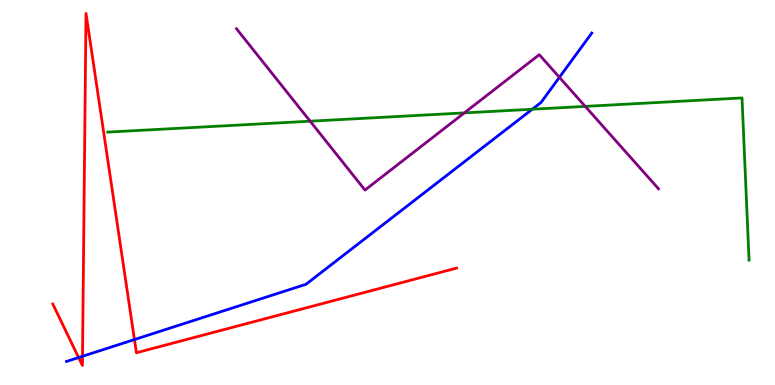[{'lines': ['blue', 'red'], 'intersections': [{'x': 1.01, 'y': 0.713}, {'x': 1.06, 'y': 0.746}, {'x': 1.73, 'y': 1.18}]}, {'lines': ['green', 'red'], 'intersections': []}, {'lines': ['purple', 'red'], 'intersections': []}, {'lines': ['blue', 'green'], 'intersections': [{'x': 6.87, 'y': 7.16}]}, {'lines': ['blue', 'purple'], 'intersections': [{'x': 7.22, 'y': 7.99}]}, {'lines': ['green', 'purple'], 'intersections': [{'x': 4.0, 'y': 6.85}, {'x': 5.99, 'y': 7.07}, {'x': 7.55, 'y': 7.24}]}]